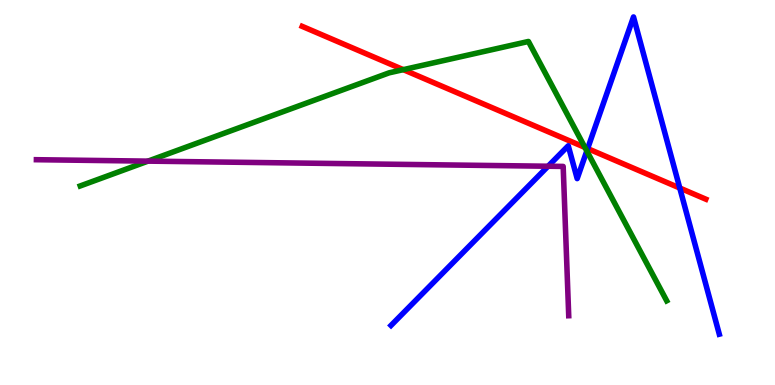[{'lines': ['blue', 'red'], 'intersections': [{'x': 7.58, 'y': 6.14}, {'x': 8.77, 'y': 5.12}]}, {'lines': ['green', 'red'], 'intersections': [{'x': 5.2, 'y': 8.19}, {'x': 7.55, 'y': 6.17}]}, {'lines': ['purple', 'red'], 'intersections': []}, {'lines': ['blue', 'green'], 'intersections': [{'x': 7.57, 'y': 6.08}]}, {'lines': ['blue', 'purple'], 'intersections': [{'x': 7.07, 'y': 5.68}]}, {'lines': ['green', 'purple'], 'intersections': [{'x': 1.91, 'y': 5.81}]}]